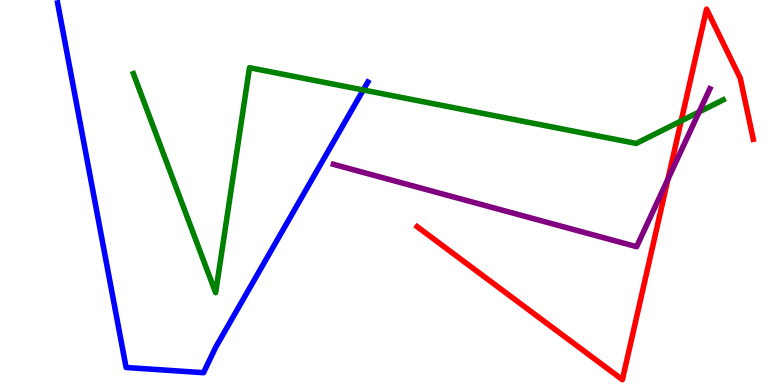[{'lines': ['blue', 'red'], 'intersections': []}, {'lines': ['green', 'red'], 'intersections': [{'x': 8.79, 'y': 6.86}]}, {'lines': ['purple', 'red'], 'intersections': [{'x': 8.62, 'y': 5.35}]}, {'lines': ['blue', 'green'], 'intersections': [{'x': 4.69, 'y': 7.66}]}, {'lines': ['blue', 'purple'], 'intersections': []}, {'lines': ['green', 'purple'], 'intersections': [{'x': 9.02, 'y': 7.09}]}]